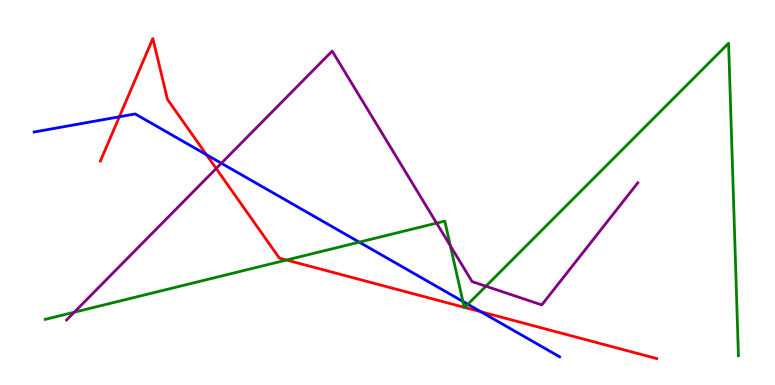[{'lines': ['blue', 'red'], 'intersections': [{'x': 1.54, 'y': 6.97}, {'x': 2.66, 'y': 5.98}, {'x': 6.21, 'y': 1.9}]}, {'lines': ['green', 'red'], 'intersections': [{'x': 3.7, 'y': 3.25}, {'x': 5.99, 'y': 2.02}, {'x': 6.0, 'y': 2.01}]}, {'lines': ['purple', 'red'], 'intersections': [{'x': 2.79, 'y': 5.62}]}, {'lines': ['blue', 'green'], 'intersections': [{'x': 4.64, 'y': 3.71}, {'x': 5.97, 'y': 2.17}, {'x': 6.04, 'y': 2.1}]}, {'lines': ['blue', 'purple'], 'intersections': [{'x': 2.86, 'y': 5.76}]}, {'lines': ['green', 'purple'], 'intersections': [{'x': 0.958, 'y': 1.89}, {'x': 5.63, 'y': 4.2}, {'x': 5.81, 'y': 3.62}, {'x': 6.27, 'y': 2.57}]}]